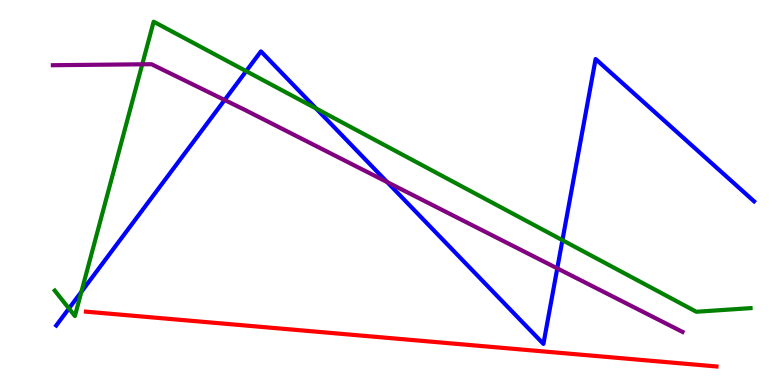[{'lines': ['blue', 'red'], 'intersections': []}, {'lines': ['green', 'red'], 'intersections': []}, {'lines': ['purple', 'red'], 'intersections': []}, {'lines': ['blue', 'green'], 'intersections': [{'x': 0.89, 'y': 1.99}, {'x': 1.05, 'y': 2.42}, {'x': 3.18, 'y': 8.15}, {'x': 4.08, 'y': 7.18}, {'x': 7.26, 'y': 3.76}]}, {'lines': ['blue', 'purple'], 'intersections': [{'x': 2.9, 'y': 7.4}, {'x': 5.0, 'y': 5.27}, {'x': 7.19, 'y': 3.03}]}, {'lines': ['green', 'purple'], 'intersections': [{'x': 1.84, 'y': 8.33}]}]